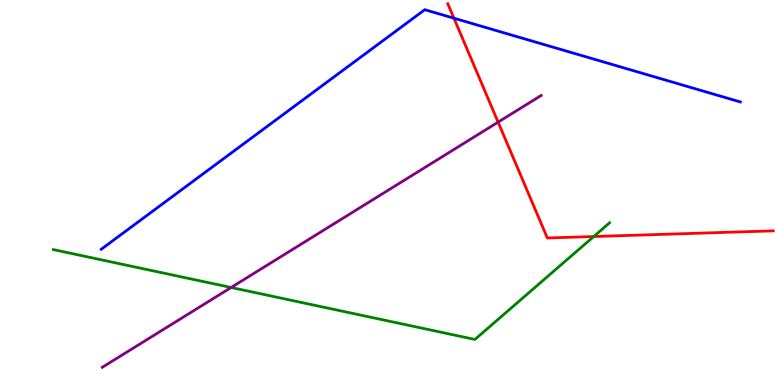[{'lines': ['blue', 'red'], 'intersections': [{'x': 5.86, 'y': 9.53}]}, {'lines': ['green', 'red'], 'intersections': [{'x': 7.66, 'y': 3.86}]}, {'lines': ['purple', 'red'], 'intersections': [{'x': 6.43, 'y': 6.83}]}, {'lines': ['blue', 'green'], 'intersections': []}, {'lines': ['blue', 'purple'], 'intersections': []}, {'lines': ['green', 'purple'], 'intersections': [{'x': 2.98, 'y': 2.53}]}]